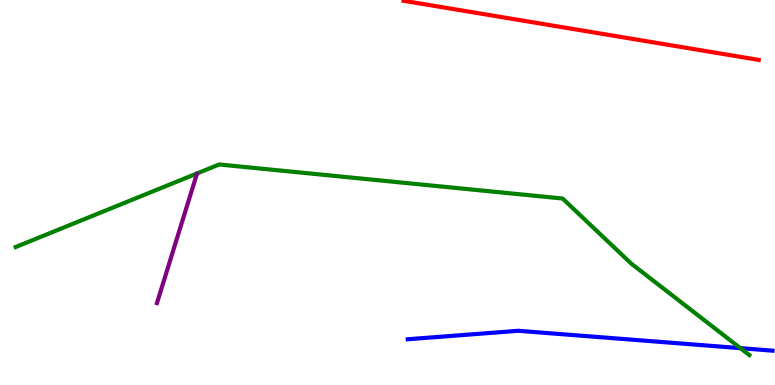[{'lines': ['blue', 'red'], 'intersections': []}, {'lines': ['green', 'red'], 'intersections': []}, {'lines': ['purple', 'red'], 'intersections': []}, {'lines': ['blue', 'green'], 'intersections': [{'x': 9.55, 'y': 0.957}]}, {'lines': ['blue', 'purple'], 'intersections': []}, {'lines': ['green', 'purple'], 'intersections': []}]